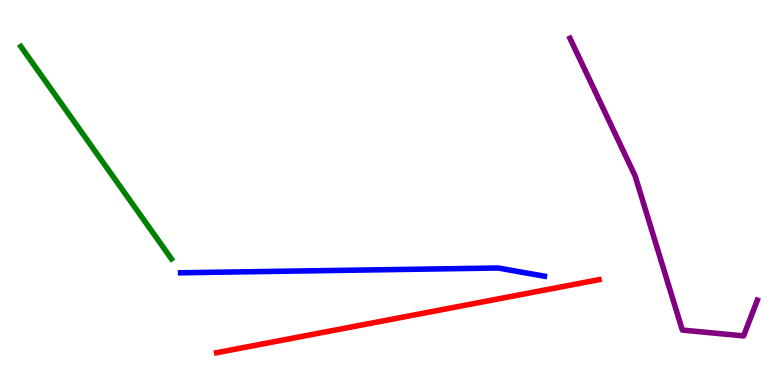[{'lines': ['blue', 'red'], 'intersections': []}, {'lines': ['green', 'red'], 'intersections': []}, {'lines': ['purple', 'red'], 'intersections': []}, {'lines': ['blue', 'green'], 'intersections': []}, {'lines': ['blue', 'purple'], 'intersections': []}, {'lines': ['green', 'purple'], 'intersections': []}]